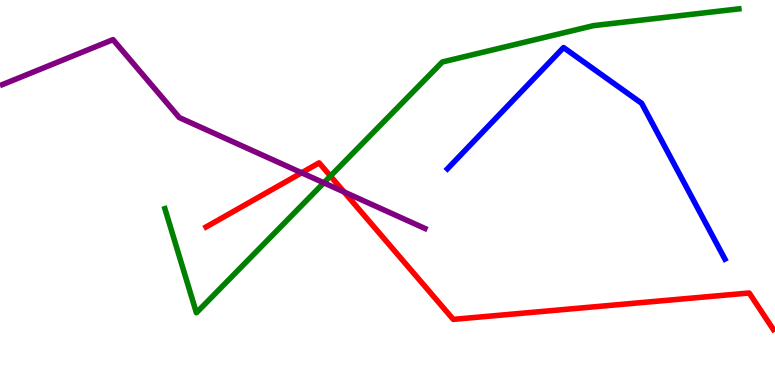[{'lines': ['blue', 'red'], 'intersections': []}, {'lines': ['green', 'red'], 'intersections': [{'x': 4.26, 'y': 5.43}]}, {'lines': ['purple', 'red'], 'intersections': [{'x': 3.89, 'y': 5.51}, {'x': 4.44, 'y': 5.01}]}, {'lines': ['blue', 'green'], 'intersections': []}, {'lines': ['blue', 'purple'], 'intersections': []}, {'lines': ['green', 'purple'], 'intersections': [{'x': 4.18, 'y': 5.25}]}]